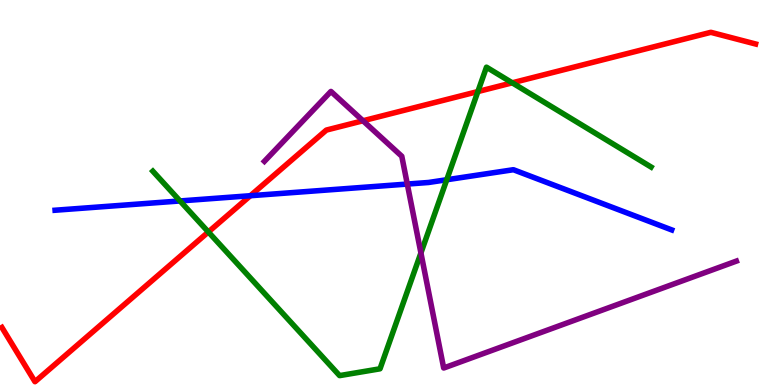[{'lines': ['blue', 'red'], 'intersections': [{'x': 3.23, 'y': 4.92}]}, {'lines': ['green', 'red'], 'intersections': [{'x': 2.69, 'y': 3.97}, {'x': 6.17, 'y': 7.62}, {'x': 6.61, 'y': 7.85}]}, {'lines': ['purple', 'red'], 'intersections': [{'x': 4.68, 'y': 6.86}]}, {'lines': ['blue', 'green'], 'intersections': [{'x': 2.32, 'y': 4.78}, {'x': 5.76, 'y': 5.33}]}, {'lines': ['blue', 'purple'], 'intersections': [{'x': 5.26, 'y': 5.22}]}, {'lines': ['green', 'purple'], 'intersections': [{'x': 5.43, 'y': 3.43}]}]